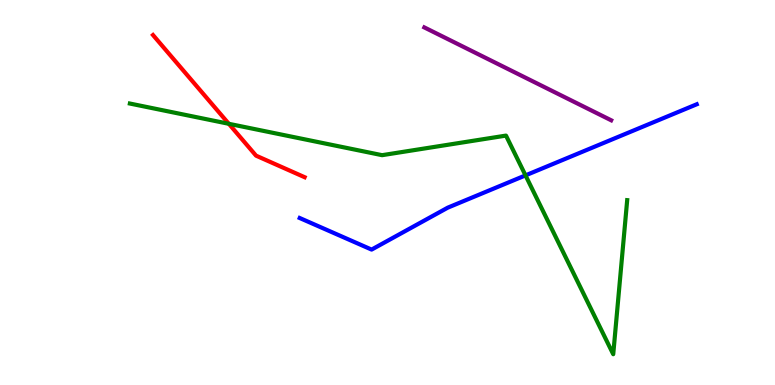[{'lines': ['blue', 'red'], 'intersections': []}, {'lines': ['green', 'red'], 'intersections': [{'x': 2.95, 'y': 6.78}]}, {'lines': ['purple', 'red'], 'intersections': []}, {'lines': ['blue', 'green'], 'intersections': [{'x': 6.78, 'y': 5.44}]}, {'lines': ['blue', 'purple'], 'intersections': []}, {'lines': ['green', 'purple'], 'intersections': []}]